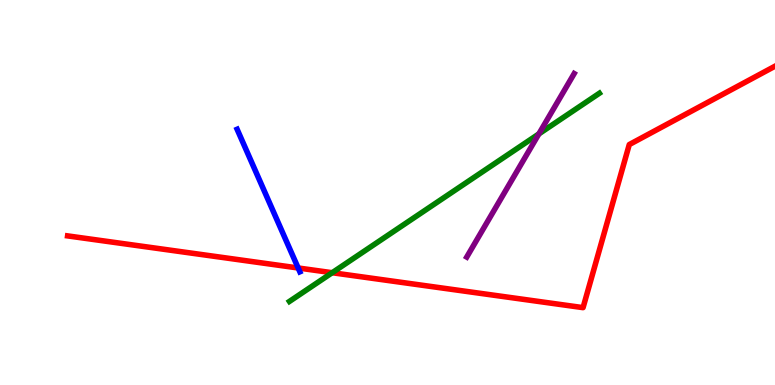[{'lines': ['blue', 'red'], 'intersections': [{'x': 3.85, 'y': 3.04}]}, {'lines': ['green', 'red'], 'intersections': [{'x': 4.29, 'y': 2.92}]}, {'lines': ['purple', 'red'], 'intersections': []}, {'lines': ['blue', 'green'], 'intersections': []}, {'lines': ['blue', 'purple'], 'intersections': []}, {'lines': ['green', 'purple'], 'intersections': [{'x': 6.95, 'y': 6.52}]}]